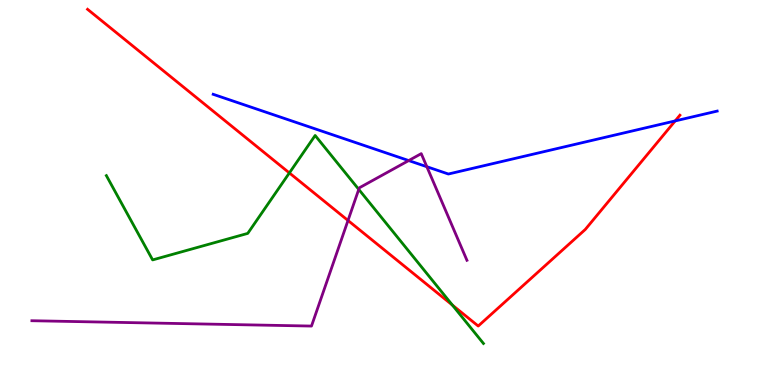[{'lines': ['blue', 'red'], 'intersections': [{'x': 8.71, 'y': 6.86}]}, {'lines': ['green', 'red'], 'intersections': [{'x': 3.73, 'y': 5.51}, {'x': 5.84, 'y': 2.08}]}, {'lines': ['purple', 'red'], 'intersections': [{'x': 4.49, 'y': 4.27}]}, {'lines': ['blue', 'green'], 'intersections': []}, {'lines': ['blue', 'purple'], 'intersections': [{'x': 5.27, 'y': 5.83}, {'x': 5.51, 'y': 5.67}]}, {'lines': ['green', 'purple'], 'intersections': [{'x': 4.63, 'y': 5.08}]}]